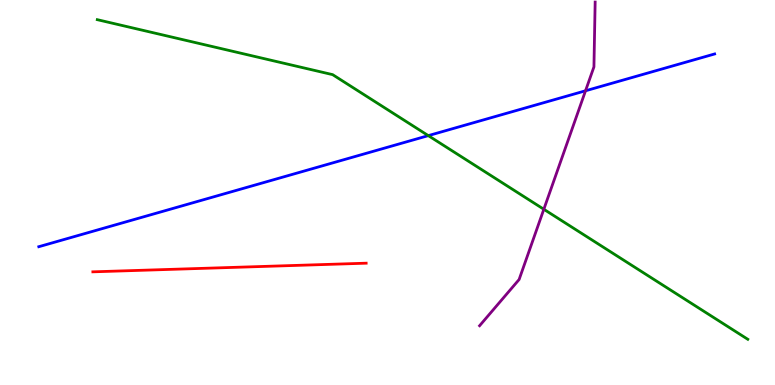[{'lines': ['blue', 'red'], 'intersections': []}, {'lines': ['green', 'red'], 'intersections': []}, {'lines': ['purple', 'red'], 'intersections': []}, {'lines': ['blue', 'green'], 'intersections': [{'x': 5.53, 'y': 6.48}]}, {'lines': ['blue', 'purple'], 'intersections': [{'x': 7.56, 'y': 7.64}]}, {'lines': ['green', 'purple'], 'intersections': [{'x': 7.02, 'y': 4.56}]}]